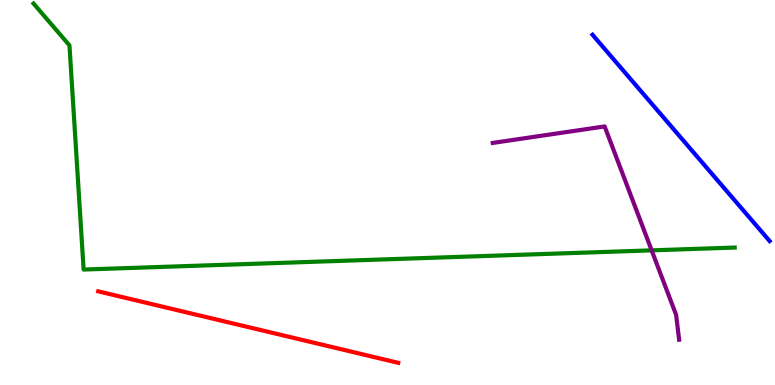[{'lines': ['blue', 'red'], 'intersections': []}, {'lines': ['green', 'red'], 'intersections': []}, {'lines': ['purple', 'red'], 'intersections': []}, {'lines': ['blue', 'green'], 'intersections': []}, {'lines': ['blue', 'purple'], 'intersections': []}, {'lines': ['green', 'purple'], 'intersections': [{'x': 8.41, 'y': 3.5}]}]